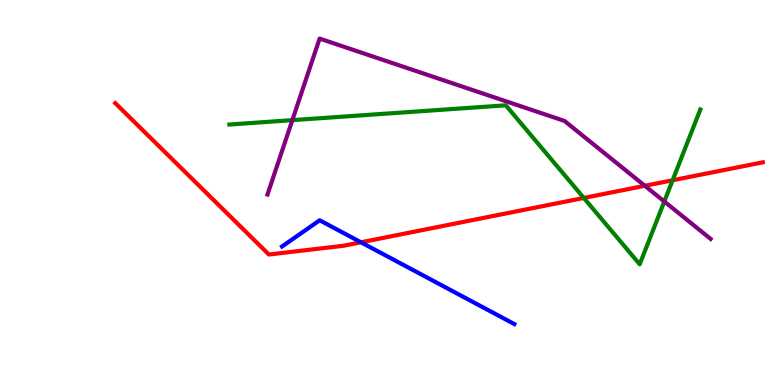[{'lines': ['blue', 'red'], 'intersections': [{'x': 4.66, 'y': 3.71}]}, {'lines': ['green', 'red'], 'intersections': [{'x': 7.53, 'y': 4.86}, {'x': 8.68, 'y': 5.32}]}, {'lines': ['purple', 'red'], 'intersections': [{'x': 8.32, 'y': 5.17}]}, {'lines': ['blue', 'green'], 'intersections': []}, {'lines': ['blue', 'purple'], 'intersections': []}, {'lines': ['green', 'purple'], 'intersections': [{'x': 3.77, 'y': 6.88}, {'x': 8.57, 'y': 4.77}]}]